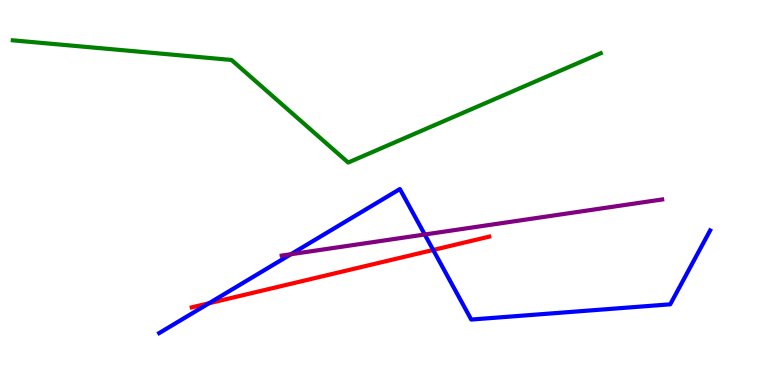[{'lines': ['blue', 'red'], 'intersections': [{'x': 2.7, 'y': 2.12}, {'x': 5.59, 'y': 3.51}]}, {'lines': ['green', 'red'], 'intersections': []}, {'lines': ['purple', 'red'], 'intersections': []}, {'lines': ['blue', 'green'], 'intersections': []}, {'lines': ['blue', 'purple'], 'intersections': [{'x': 3.75, 'y': 3.4}, {'x': 5.48, 'y': 3.91}]}, {'lines': ['green', 'purple'], 'intersections': []}]